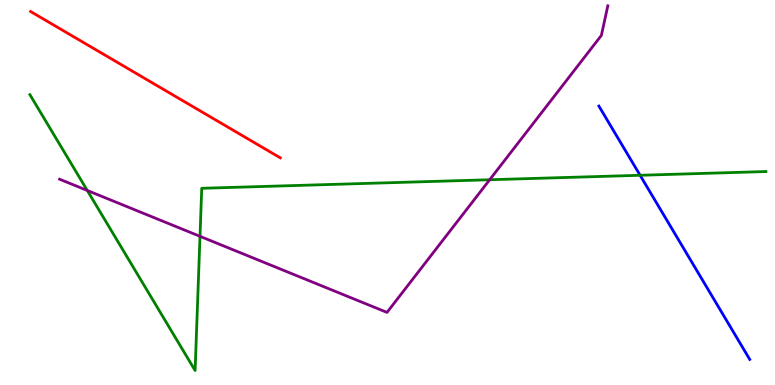[{'lines': ['blue', 'red'], 'intersections': []}, {'lines': ['green', 'red'], 'intersections': []}, {'lines': ['purple', 'red'], 'intersections': []}, {'lines': ['blue', 'green'], 'intersections': [{'x': 8.26, 'y': 5.45}]}, {'lines': ['blue', 'purple'], 'intersections': []}, {'lines': ['green', 'purple'], 'intersections': [{'x': 1.13, 'y': 5.05}, {'x': 2.58, 'y': 3.86}, {'x': 6.32, 'y': 5.33}]}]